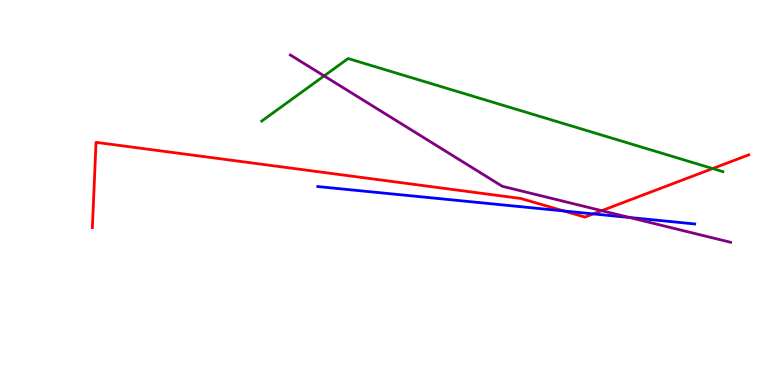[{'lines': ['blue', 'red'], 'intersections': [{'x': 7.28, 'y': 4.52}, {'x': 7.66, 'y': 4.44}]}, {'lines': ['green', 'red'], 'intersections': [{'x': 9.2, 'y': 5.62}]}, {'lines': ['purple', 'red'], 'intersections': [{'x': 7.76, 'y': 4.53}]}, {'lines': ['blue', 'green'], 'intersections': []}, {'lines': ['blue', 'purple'], 'intersections': [{'x': 8.12, 'y': 4.35}]}, {'lines': ['green', 'purple'], 'intersections': [{'x': 4.18, 'y': 8.03}]}]